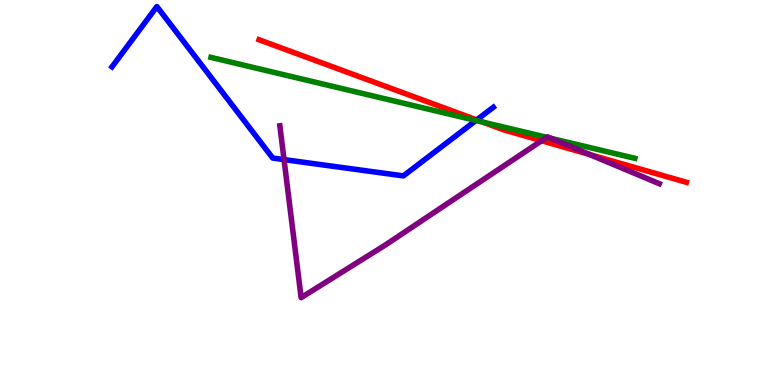[{'lines': ['blue', 'red'], 'intersections': [{'x': 6.15, 'y': 6.89}]}, {'lines': ['green', 'red'], 'intersections': [{'x': 6.23, 'y': 6.83}]}, {'lines': ['purple', 'red'], 'intersections': [{'x': 6.99, 'y': 6.34}, {'x': 7.61, 'y': 5.99}]}, {'lines': ['blue', 'green'], 'intersections': [{'x': 6.14, 'y': 6.87}]}, {'lines': ['blue', 'purple'], 'intersections': [{'x': 3.66, 'y': 5.85}]}, {'lines': ['green', 'purple'], 'intersections': [{'x': 7.05, 'y': 6.43}, {'x': 7.11, 'y': 6.41}]}]